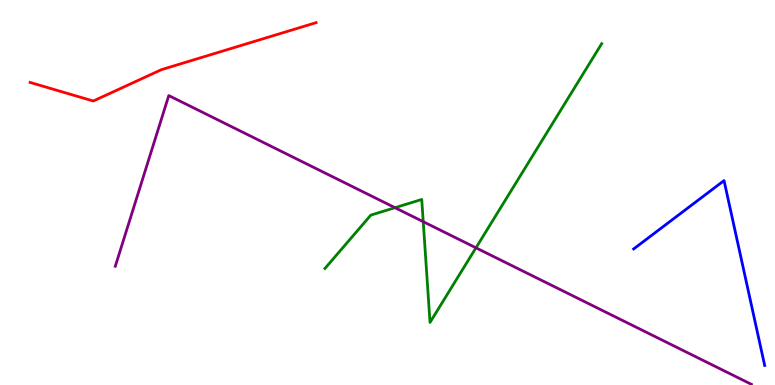[{'lines': ['blue', 'red'], 'intersections': []}, {'lines': ['green', 'red'], 'intersections': []}, {'lines': ['purple', 'red'], 'intersections': []}, {'lines': ['blue', 'green'], 'intersections': []}, {'lines': ['blue', 'purple'], 'intersections': []}, {'lines': ['green', 'purple'], 'intersections': [{'x': 5.1, 'y': 4.61}, {'x': 5.46, 'y': 4.24}, {'x': 6.14, 'y': 3.56}]}]